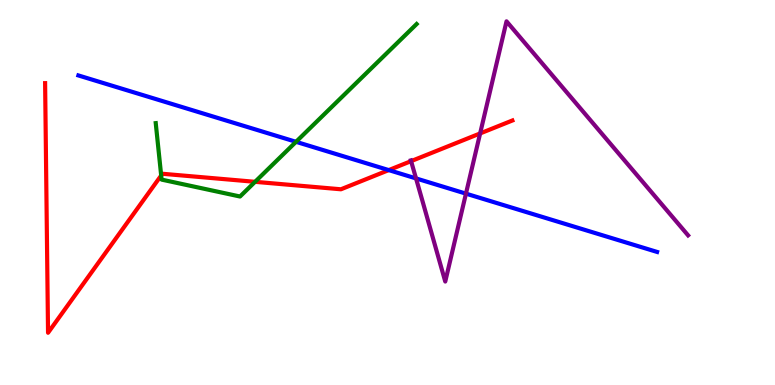[{'lines': ['blue', 'red'], 'intersections': [{'x': 5.02, 'y': 5.58}]}, {'lines': ['green', 'red'], 'intersections': [{'x': 2.08, 'y': 5.44}, {'x': 3.29, 'y': 5.28}]}, {'lines': ['purple', 'red'], 'intersections': [{'x': 5.3, 'y': 5.81}, {'x': 6.2, 'y': 6.53}]}, {'lines': ['blue', 'green'], 'intersections': [{'x': 3.82, 'y': 6.32}]}, {'lines': ['blue', 'purple'], 'intersections': [{'x': 5.37, 'y': 5.37}, {'x': 6.01, 'y': 4.97}]}, {'lines': ['green', 'purple'], 'intersections': []}]